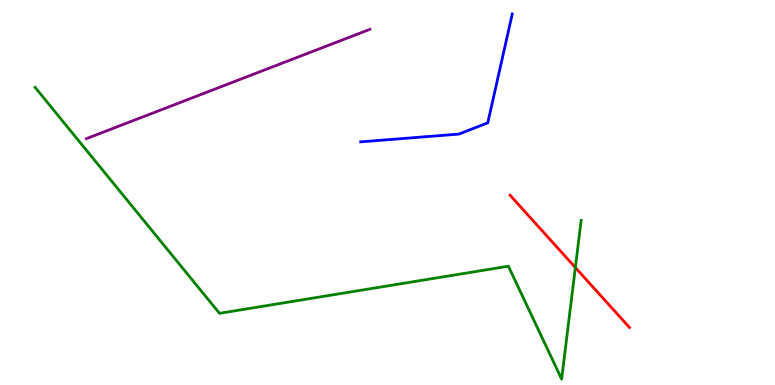[{'lines': ['blue', 'red'], 'intersections': []}, {'lines': ['green', 'red'], 'intersections': [{'x': 7.42, 'y': 3.05}]}, {'lines': ['purple', 'red'], 'intersections': []}, {'lines': ['blue', 'green'], 'intersections': []}, {'lines': ['blue', 'purple'], 'intersections': []}, {'lines': ['green', 'purple'], 'intersections': []}]